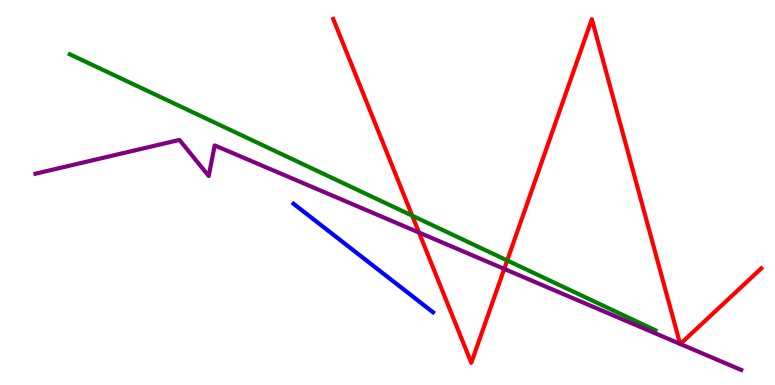[{'lines': ['blue', 'red'], 'intersections': []}, {'lines': ['green', 'red'], 'intersections': [{'x': 5.32, 'y': 4.4}, {'x': 6.54, 'y': 3.24}]}, {'lines': ['purple', 'red'], 'intersections': [{'x': 5.41, 'y': 3.96}, {'x': 6.51, 'y': 3.02}, {'x': 8.78, 'y': 1.07}, {'x': 8.78, 'y': 1.07}]}, {'lines': ['blue', 'green'], 'intersections': []}, {'lines': ['blue', 'purple'], 'intersections': []}, {'lines': ['green', 'purple'], 'intersections': []}]